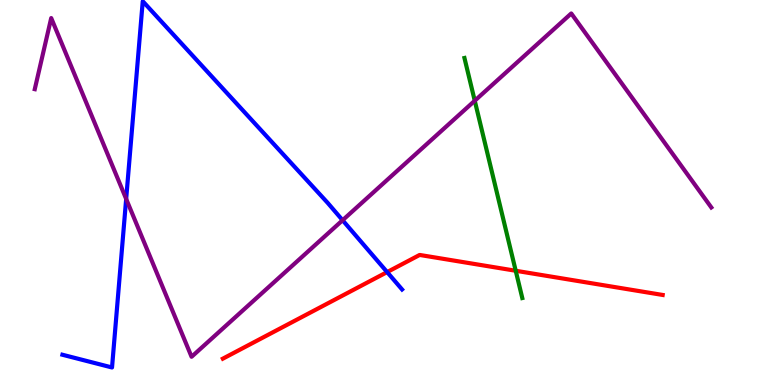[{'lines': ['blue', 'red'], 'intersections': [{'x': 5.0, 'y': 2.93}]}, {'lines': ['green', 'red'], 'intersections': [{'x': 6.65, 'y': 2.97}]}, {'lines': ['purple', 'red'], 'intersections': []}, {'lines': ['blue', 'green'], 'intersections': []}, {'lines': ['blue', 'purple'], 'intersections': [{'x': 1.63, 'y': 4.83}, {'x': 4.42, 'y': 4.28}]}, {'lines': ['green', 'purple'], 'intersections': [{'x': 6.13, 'y': 7.38}]}]